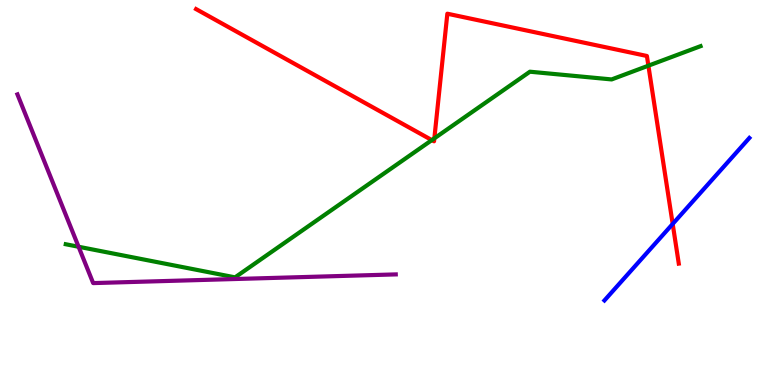[{'lines': ['blue', 'red'], 'intersections': [{'x': 8.68, 'y': 4.18}]}, {'lines': ['green', 'red'], 'intersections': [{'x': 5.57, 'y': 6.36}, {'x': 5.6, 'y': 6.41}, {'x': 8.37, 'y': 8.29}]}, {'lines': ['purple', 'red'], 'intersections': []}, {'lines': ['blue', 'green'], 'intersections': []}, {'lines': ['blue', 'purple'], 'intersections': []}, {'lines': ['green', 'purple'], 'intersections': [{'x': 1.01, 'y': 3.59}]}]